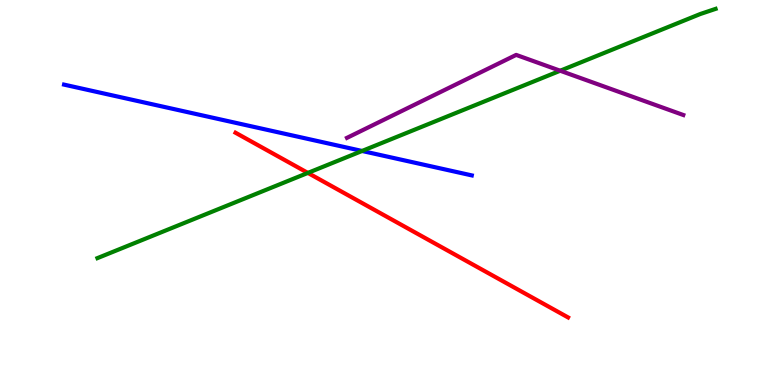[{'lines': ['blue', 'red'], 'intersections': []}, {'lines': ['green', 'red'], 'intersections': [{'x': 3.97, 'y': 5.51}]}, {'lines': ['purple', 'red'], 'intersections': []}, {'lines': ['blue', 'green'], 'intersections': [{'x': 4.67, 'y': 6.08}]}, {'lines': ['blue', 'purple'], 'intersections': []}, {'lines': ['green', 'purple'], 'intersections': [{'x': 7.23, 'y': 8.16}]}]